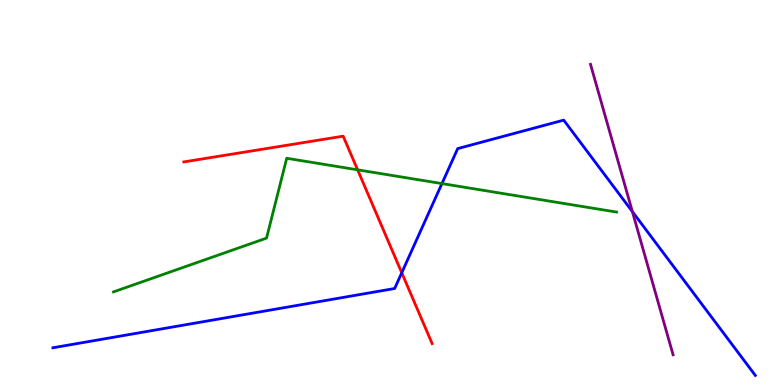[{'lines': ['blue', 'red'], 'intersections': [{'x': 5.18, 'y': 2.92}]}, {'lines': ['green', 'red'], 'intersections': [{'x': 4.61, 'y': 5.59}]}, {'lines': ['purple', 'red'], 'intersections': []}, {'lines': ['blue', 'green'], 'intersections': [{'x': 5.7, 'y': 5.23}]}, {'lines': ['blue', 'purple'], 'intersections': [{'x': 8.16, 'y': 4.5}]}, {'lines': ['green', 'purple'], 'intersections': []}]